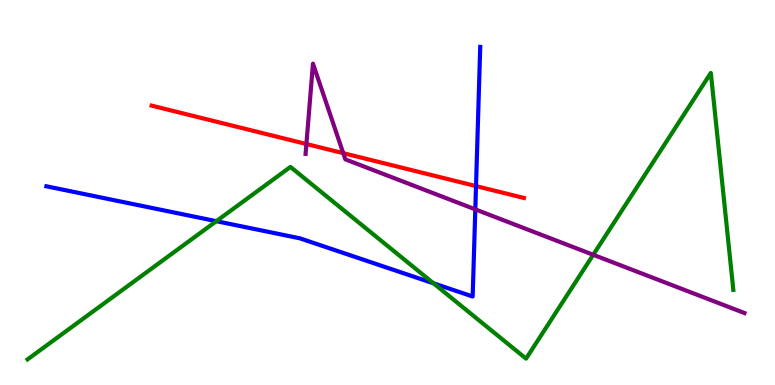[{'lines': ['blue', 'red'], 'intersections': [{'x': 6.14, 'y': 5.17}]}, {'lines': ['green', 'red'], 'intersections': []}, {'lines': ['purple', 'red'], 'intersections': [{'x': 3.95, 'y': 6.26}, {'x': 4.43, 'y': 6.02}]}, {'lines': ['blue', 'green'], 'intersections': [{'x': 2.79, 'y': 4.26}, {'x': 5.59, 'y': 2.64}]}, {'lines': ['blue', 'purple'], 'intersections': [{'x': 6.13, 'y': 4.56}]}, {'lines': ['green', 'purple'], 'intersections': [{'x': 7.65, 'y': 3.38}]}]